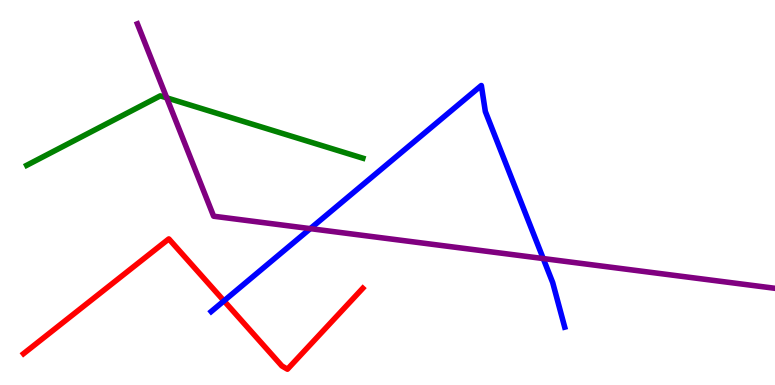[{'lines': ['blue', 'red'], 'intersections': [{'x': 2.89, 'y': 2.19}]}, {'lines': ['green', 'red'], 'intersections': []}, {'lines': ['purple', 'red'], 'intersections': []}, {'lines': ['blue', 'green'], 'intersections': []}, {'lines': ['blue', 'purple'], 'intersections': [{'x': 4.0, 'y': 4.06}, {'x': 7.01, 'y': 3.28}]}, {'lines': ['green', 'purple'], 'intersections': [{'x': 2.15, 'y': 7.46}]}]